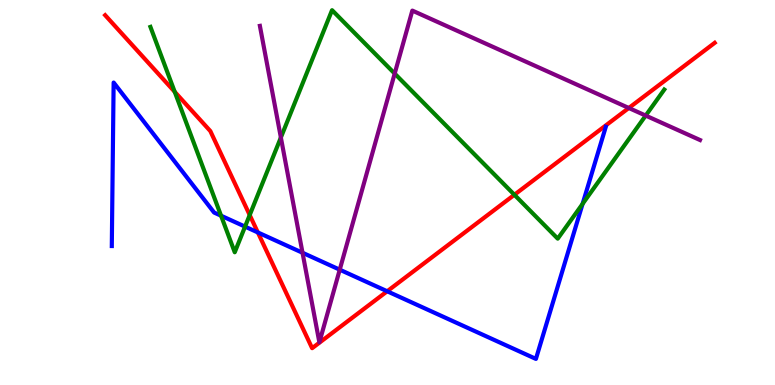[{'lines': ['blue', 'red'], 'intersections': [{'x': 3.33, 'y': 3.96}, {'x': 5.0, 'y': 2.43}]}, {'lines': ['green', 'red'], 'intersections': [{'x': 2.25, 'y': 7.61}, {'x': 3.22, 'y': 4.41}, {'x': 6.64, 'y': 4.94}]}, {'lines': ['purple', 'red'], 'intersections': [{'x': 8.11, 'y': 7.19}]}, {'lines': ['blue', 'green'], 'intersections': [{'x': 2.85, 'y': 4.4}, {'x': 3.16, 'y': 4.11}, {'x': 7.52, 'y': 4.7}]}, {'lines': ['blue', 'purple'], 'intersections': [{'x': 3.9, 'y': 3.43}, {'x': 4.38, 'y': 3.0}]}, {'lines': ['green', 'purple'], 'intersections': [{'x': 3.62, 'y': 6.43}, {'x': 5.09, 'y': 8.09}, {'x': 8.33, 'y': 7.0}]}]